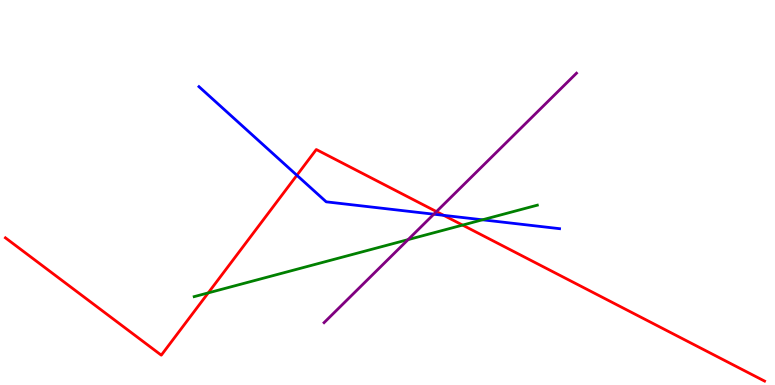[{'lines': ['blue', 'red'], 'intersections': [{'x': 3.83, 'y': 5.45}, {'x': 5.73, 'y': 4.41}]}, {'lines': ['green', 'red'], 'intersections': [{'x': 2.69, 'y': 2.39}, {'x': 5.97, 'y': 4.15}]}, {'lines': ['purple', 'red'], 'intersections': [{'x': 5.63, 'y': 4.5}]}, {'lines': ['blue', 'green'], 'intersections': [{'x': 6.23, 'y': 4.29}]}, {'lines': ['blue', 'purple'], 'intersections': [{'x': 5.6, 'y': 4.44}]}, {'lines': ['green', 'purple'], 'intersections': [{'x': 5.27, 'y': 3.78}]}]